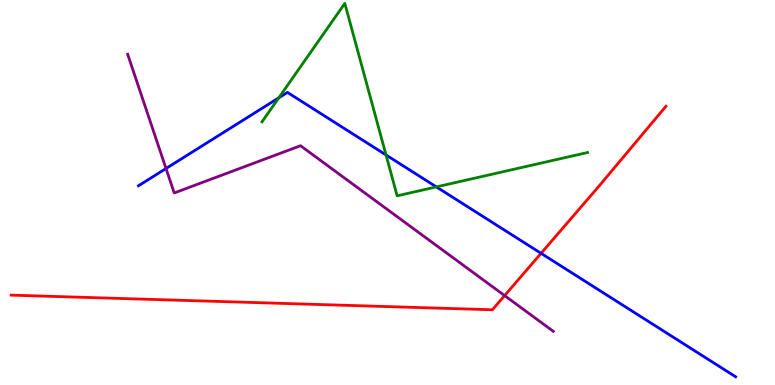[{'lines': ['blue', 'red'], 'intersections': [{'x': 6.98, 'y': 3.42}]}, {'lines': ['green', 'red'], 'intersections': []}, {'lines': ['purple', 'red'], 'intersections': [{'x': 6.51, 'y': 2.32}]}, {'lines': ['blue', 'green'], 'intersections': [{'x': 3.6, 'y': 7.46}, {'x': 4.98, 'y': 5.98}, {'x': 5.63, 'y': 5.15}]}, {'lines': ['blue', 'purple'], 'intersections': [{'x': 2.14, 'y': 5.62}]}, {'lines': ['green', 'purple'], 'intersections': []}]